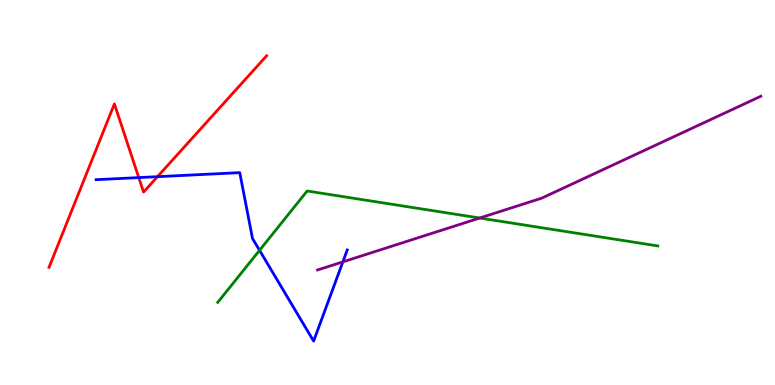[{'lines': ['blue', 'red'], 'intersections': [{'x': 1.79, 'y': 5.39}, {'x': 2.03, 'y': 5.41}]}, {'lines': ['green', 'red'], 'intersections': []}, {'lines': ['purple', 'red'], 'intersections': []}, {'lines': ['blue', 'green'], 'intersections': [{'x': 3.35, 'y': 3.5}]}, {'lines': ['blue', 'purple'], 'intersections': [{'x': 4.42, 'y': 3.2}]}, {'lines': ['green', 'purple'], 'intersections': [{'x': 6.19, 'y': 4.34}]}]